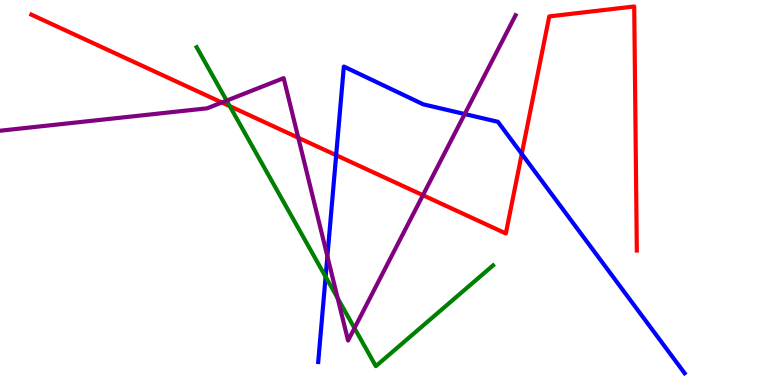[{'lines': ['blue', 'red'], 'intersections': [{'x': 4.34, 'y': 5.97}, {'x': 6.73, 'y': 6.0}]}, {'lines': ['green', 'red'], 'intersections': [{'x': 2.96, 'y': 7.24}]}, {'lines': ['purple', 'red'], 'intersections': [{'x': 2.86, 'y': 7.34}, {'x': 3.85, 'y': 6.42}, {'x': 5.46, 'y': 4.93}]}, {'lines': ['blue', 'green'], 'intersections': [{'x': 4.2, 'y': 2.81}]}, {'lines': ['blue', 'purple'], 'intersections': [{'x': 4.22, 'y': 3.34}, {'x': 6.0, 'y': 7.04}]}, {'lines': ['green', 'purple'], 'intersections': [{'x': 2.92, 'y': 7.39}, {'x': 4.36, 'y': 2.25}, {'x': 4.57, 'y': 1.48}]}]